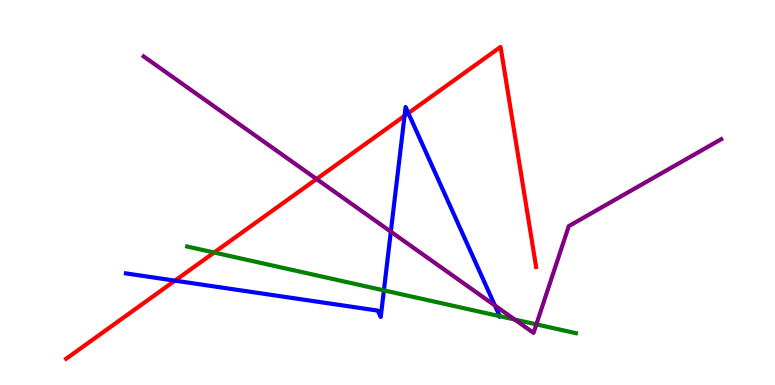[{'lines': ['blue', 'red'], 'intersections': [{'x': 2.26, 'y': 2.71}, {'x': 5.22, 'y': 6.99}, {'x': 5.27, 'y': 7.06}]}, {'lines': ['green', 'red'], 'intersections': [{'x': 2.76, 'y': 3.44}]}, {'lines': ['purple', 'red'], 'intersections': [{'x': 4.08, 'y': 5.35}]}, {'lines': ['blue', 'green'], 'intersections': [{'x': 4.95, 'y': 2.46}, {'x': 6.45, 'y': 1.79}]}, {'lines': ['blue', 'purple'], 'intersections': [{'x': 5.04, 'y': 3.98}, {'x': 6.39, 'y': 2.06}]}, {'lines': ['green', 'purple'], 'intersections': [{'x': 6.64, 'y': 1.7}, {'x': 6.92, 'y': 1.58}]}]